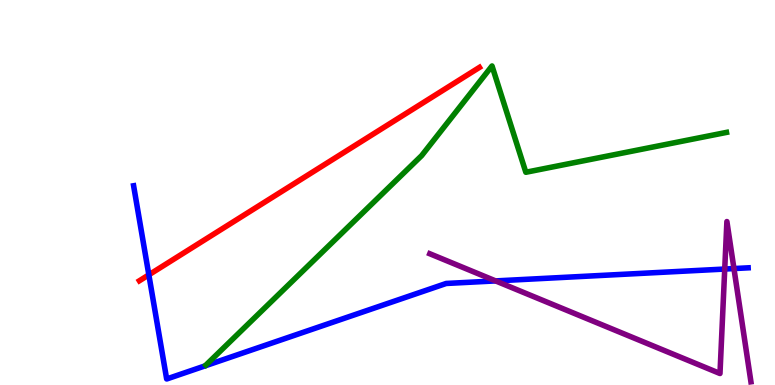[{'lines': ['blue', 'red'], 'intersections': [{'x': 1.92, 'y': 2.86}]}, {'lines': ['green', 'red'], 'intersections': []}, {'lines': ['purple', 'red'], 'intersections': []}, {'lines': ['blue', 'green'], 'intersections': []}, {'lines': ['blue', 'purple'], 'intersections': [{'x': 6.39, 'y': 2.7}, {'x': 9.35, 'y': 3.01}, {'x': 9.47, 'y': 3.02}]}, {'lines': ['green', 'purple'], 'intersections': []}]